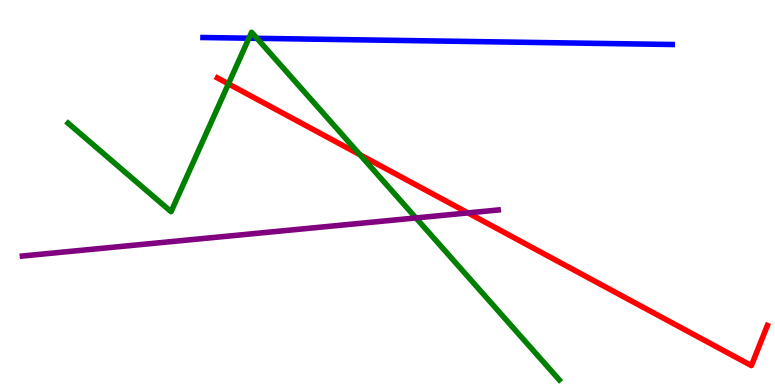[{'lines': ['blue', 'red'], 'intersections': []}, {'lines': ['green', 'red'], 'intersections': [{'x': 2.95, 'y': 7.82}, {'x': 4.65, 'y': 5.98}]}, {'lines': ['purple', 'red'], 'intersections': [{'x': 6.04, 'y': 4.47}]}, {'lines': ['blue', 'green'], 'intersections': [{'x': 3.21, 'y': 9.01}, {'x': 3.32, 'y': 9.0}]}, {'lines': ['blue', 'purple'], 'intersections': []}, {'lines': ['green', 'purple'], 'intersections': [{'x': 5.37, 'y': 4.34}]}]